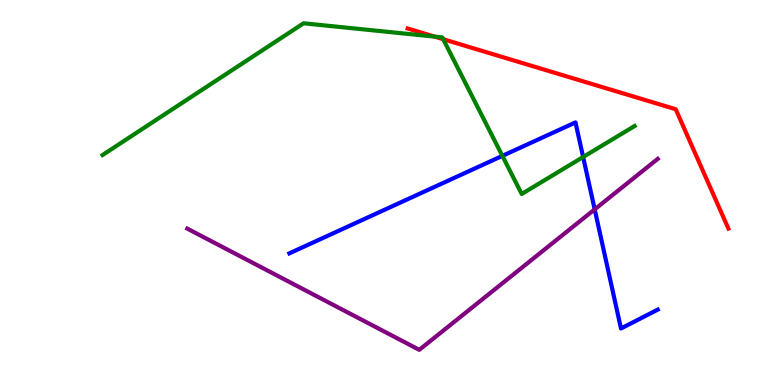[{'lines': ['blue', 'red'], 'intersections': []}, {'lines': ['green', 'red'], 'intersections': [{'x': 5.61, 'y': 9.05}, {'x': 5.72, 'y': 8.98}]}, {'lines': ['purple', 'red'], 'intersections': []}, {'lines': ['blue', 'green'], 'intersections': [{'x': 6.48, 'y': 5.95}, {'x': 7.52, 'y': 5.92}]}, {'lines': ['blue', 'purple'], 'intersections': [{'x': 7.67, 'y': 4.56}]}, {'lines': ['green', 'purple'], 'intersections': []}]